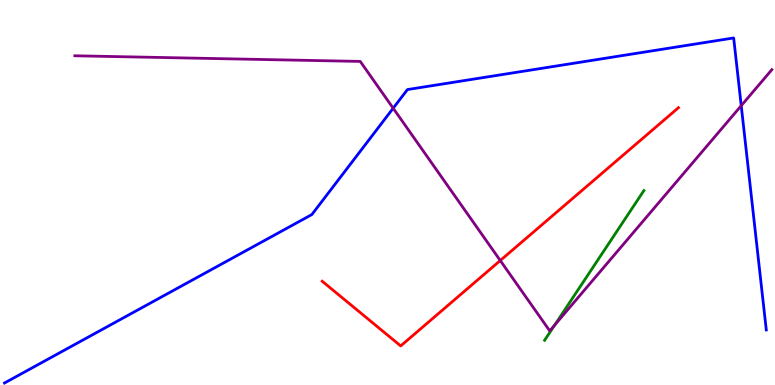[{'lines': ['blue', 'red'], 'intersections': []}, {'lines': ['green', 'red'], 'intersections': []}, {'lines': ['purple', 'red'], 'intersections': [{'x': 6.46, 'y': 3.23}]}, {'lines': ['blue', 'green'], 'intersections': []}, {'lines': ['blue', 'purple'], 'intersections': [{'x': 5.07, 'y': 7.19}, {'x': 9.56, 'y': 7.26}]}, {'lines': ['green', 'purple'], 'intersections': [{'x': 7.16, 'y': 1.55}]}]